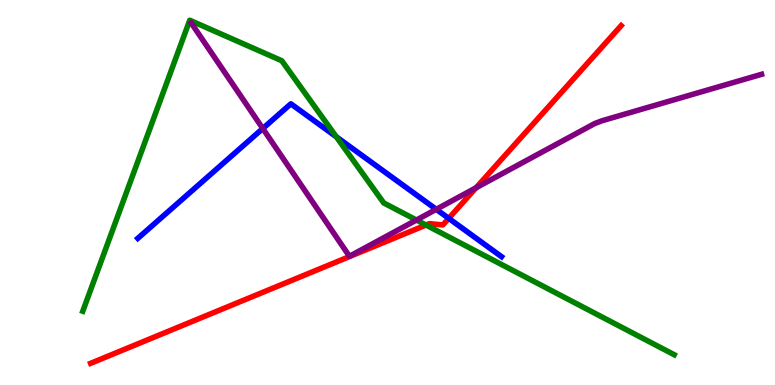[{'lines': ['blue', 'red'], 'intersections': [{'x': 5.79, 'y': 4.33}]}, {'lines': ['green', 'red'], 'intersections': [{'x': 5.5, 'y': 4.16}]}, {'lines': ['purple', 'red'], 'intersections': [{'x': 6.14, 'y': 5.12}]}, {'lines': ['blue', 'green'], 'intersections': [{'x': 4.34, 'y': 6.45}]}, {'lines': ['blue', 'purple'], 'intersections': [{'x': 3.39, 'y': 6.66}, {'x': 5.63, 'y': 4.56}]}, {'lines': ['green', 'purple'], 'intersections': [{'x': 5.37, 'y': 4.28}]}]